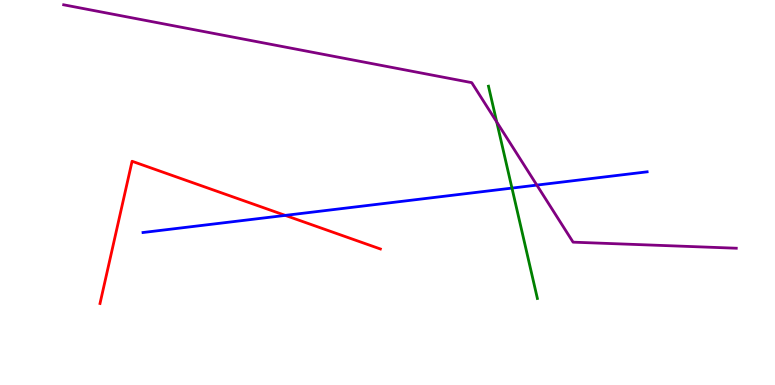[{'lines': ['blue', 'red'], 'intersections': [{'x': 3.68, 'y': 4.41}]}, {'lines': ['green', 'red'], 'intersections': []}, {'lines': ['purple', 'red'], 'intersections': []}, {'lines': ['blue', 'green'], 'intersections': [{'x': 6.61, 'y': 5.11}]}, {'lines': ['blue', 'purple'], 'intersections': [{'x': 6.93, 'y': 5.19}]}, {'lines': ['green', 'purple'], 'intersections': [{'x': 6.41, 'y': 6.83}]}]